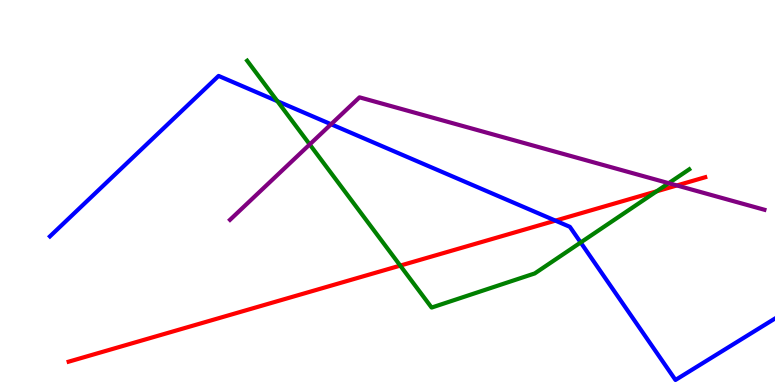[{'lines': ['blue', 'red'], 'intersections': [{'x': 7.17, 'y': 4.27}]}, {'lines': ['green', 'red'], 'intersections': [{'x': 5.16, 'y': 3.1}, {'x': 8.47, 'y': 5.03}]}, {'lines': ['purple', 'red'], 'intersections': [{'x': 8.73, 'y': 5.18}]}, {'lines': ['blue', 'green'], 'intersections': [{'x': 3.58, 'y': 7.37}, {'x': 7.49, 'y': 3.7}]}, {'lines': ['blue', 'purple'], 'intersections': [{'x': 4.27, 'y': 6.77}]}, {'lines': ['green', 'purple'], 'intersections': [{'x': 4.0, 'y': 6.25}, {'x': 8.63, 'y': 5.24}]}]